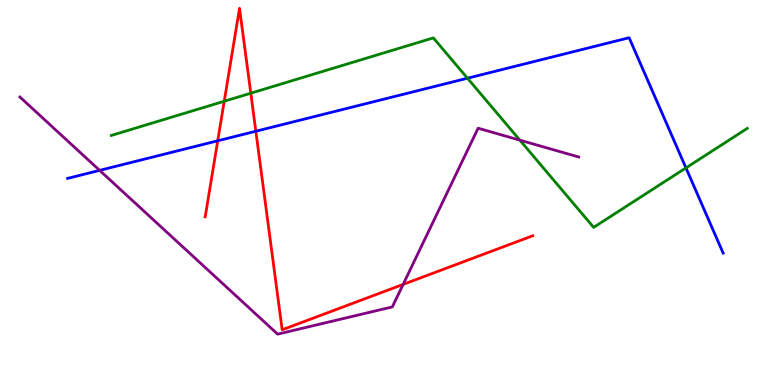[{'lines': ['blue', 'red'], 'intersections': [{'x': 2.81, 'y': 6.34}, {'x': 3.3, 'y': 6.59}]}, {'lines': ['green', 'red'], 'intersections': [{'x': 2.89, 'y': 7.37}, {'x': 3.24, 'y': 7.58}]}, {'lines': ['purple', 'red'], 'intersections': [{'x': 5.2, 'y': 2.61}]}, {'lines': ['blue', 'green'], 'intersections': [{'x': 6.03, 'y': 7.97}, {'x': 8.85, 'y': 5.64}]}, {'lines': ['blue', 'purple'], 'intersections': [{'x': 1.29, 'y': 5.58}]}, {'lines': ['green', 'purple'], 'intersections': [{'x': 6.71, 'y': 6.36}]}]